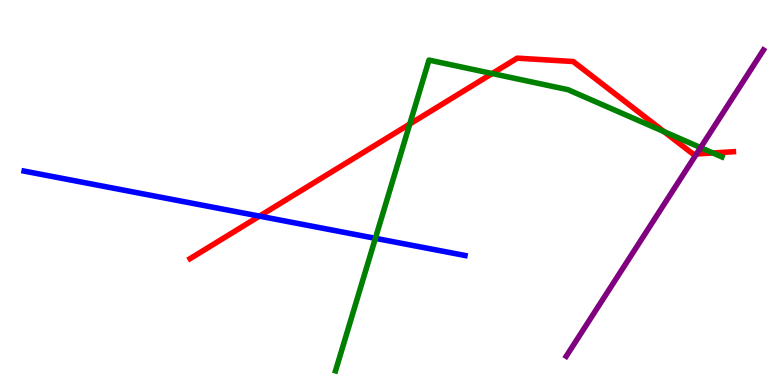[{'lines': ['blue', 'red'], 'intersections': [{'x': 3.35, 'y': 4.39}]}, {'lines': ['green', 'red'], 'intersections': [{'x': 5.29, 'y': 6.78}, {'x': 6.35, 'y': 8.09}, {'x': 8.57, 'y': 6.58}, {'x': 9.2, 'y': 6.03}]}, {'lines': ['purple', 'red'], 'intersections': [{'x': 8.99, 'y': 6.0}]}, {'lines': ['blue', 'green'], 'intersections': [{'x': 4.84, 'y': 3.81}]}, {'lines': ['blue', 'purple'], 'intersections': []}, {'lines': ['green', 'purple'], 'intersections': [{'x': 9.04, 'y': 6.17}]}]